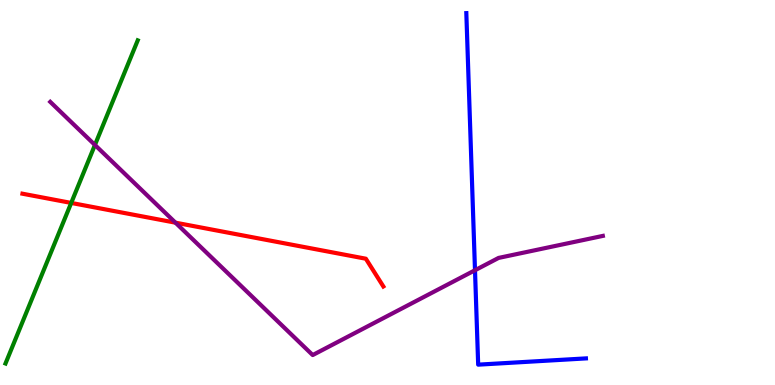[{'lines': ['blue', 'red'], 'intersections': []}, {'lines': ['green', 'red'], 'intersections': [{'x': 0.919, 'y': 4.73}]}, {'lines': ['purple', 'red'], 'intersections': [{'x': 2.26, 'y': 4.22}]}, {'lines': ['blue', 'green'], 'intersections': []}, {'lines': ['blue', 'purple'], 'intersections': [{'x': 6.13, 'y': 2.98}]}, {'lines': ['green', 'purple'], 'intersections': [{'x': 1.22, 'y': 6.23}]}]